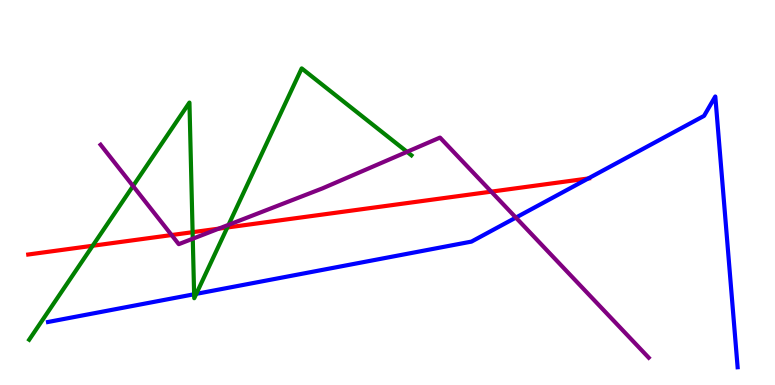[{'lines': ['blue', 'red'], 'intersections': [{'x': 7.59, 'y': 5.36}]}, {'lines': ['green', 'red'], 'intersections': [{'x': 1.2, 'y': 3.62}, {'x': 2.49, 'y': 3.97}, {'x': 2.93, 'y': 4.09}]}, {'lines': ['purple', 'red'], 'intersections': [{'x': 2.21, 'y': 3.89}, {'x': 2.82, 'y': 4.06}, {'x': 6.34, 'y': 5.02}]}, {'lines': ['blue', 'green'], 'intersections': [{'x': 2.5, 'y': 2.36}, {'x': 2.53, 'y': 2.37}]}, {'lines': ['blue', 'purple'], 'intersections': [{'x': 6.66, 'y': 4.35}]}, {'lines': ['green', 'purple'], 'intersections': [{'x': 1.72, 'y': 5.17}, {'x': 2.49, 'y': 3.8}, {'x': 2.95, 'y': 4.16}, {'x': 5.25, 'y': 6.06}]}]